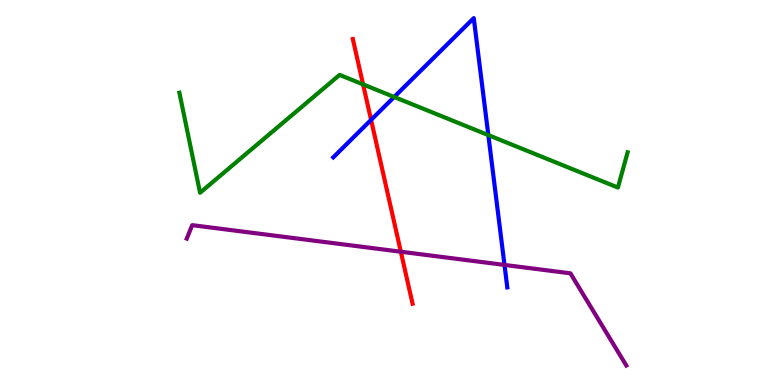[{'lines': ['blue', 'red'], 'intersections': [{'x': 4.79, 'y': 6.89}]}, {'lines': ['green', 'red'], 'intersections': [{'x': 4.68, 'y': 7.81}]}, {'lines': ['purple', 'red'], 'intersections': [{'x': 5.17, 'y': 3.46}]}, {'lines': ['blue', 'green'], 'intersections': [{'x': 5.09, 'y': 7.48}, {'x': 6.3, 'y': 6.49}]}, {'lines': ['blue', 'purple'], 'intersections': [{'x': 6.51, 'y': 3.12}]}, {'lines': ['green', 'purple'], 'intersections': []}]